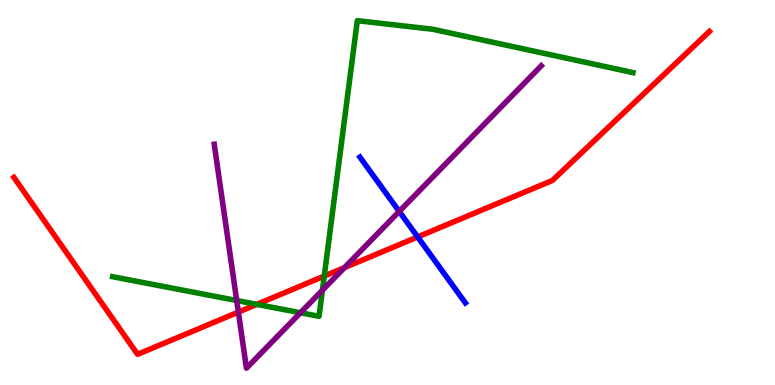[{'lines': ['blue', 'red'], 'intersections': [{'x': 5.39, 'y': 3.85}]}, {'lines': ['green', 'red'], 'intersections': [{'x': 3.31, 'y': 2.09}, {'x': 4.18, 'y': 2.83}]}, {'lines': ['purple', 'red'], 'intersections': [{'x': 3.08, 'y': 1.89}, {'x': 4.44, 'y': 3.05}]}, {'lines': ['blue', 'green'], 'intersections': []}, {'lines': ['blue', 'purple'], 'intersections': [{'x': 5.15, 'y': 4.51}]}, {'lines': ['green', 'purple'], 'intersections': [{'x': 3.05, 'y': 2.19}, {'x': 3.88, 'y': 1.88}, {'x': 4.16, 'y': 2.46}]}]